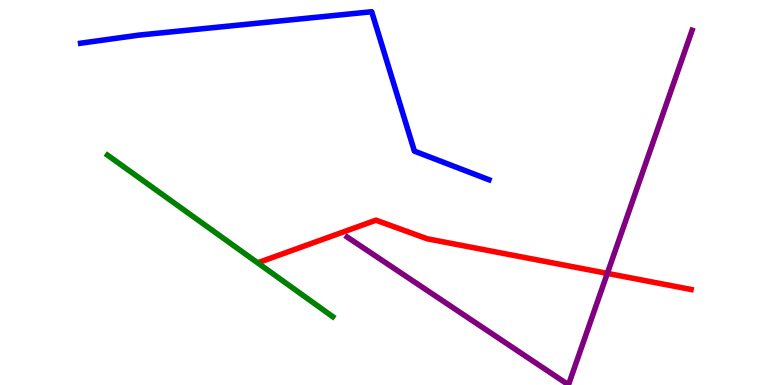[{'lines': ['blue', 'red'], 'intersections': []}, {'lines': ['green', 'red'], 'intersections': []}, {'lines': ['purple', 'red'], 'intersections': [{'x': 7.84, 'y': 2.9}]}, {'lines': ['blue', 'green'], 'intersections': []}, {'lines': ['blue', 'purple'], 'intersections': []}, {'lines': ['green', 'purple'], 'intersections': []}]